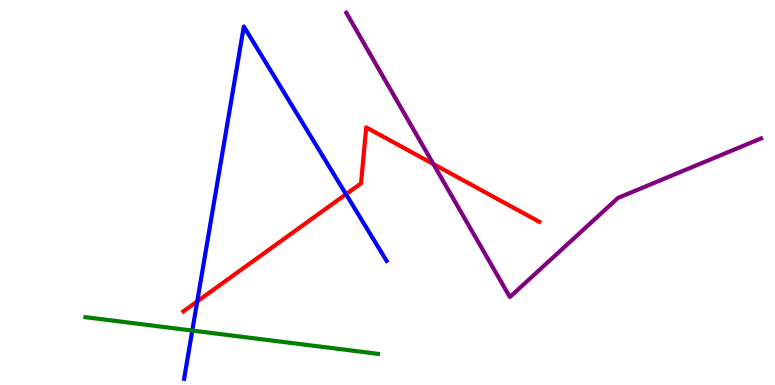[{'lines': ['blue', 'red'], 'intersections': [{'x': 2.54, 'y': 2.17}, {'x': 4.46, 'y': 4.96}]}, {'lines': ['green', 'red'], 'intersections': []}, {'lines': ['purple', 'red'], 'intersections': [{'x': 5.59, 'y': 5.74}]}, {'lines': ['blue', 'green'], 'intersections': [{'x': 2.48, 'y': 1.41}]}, {'lines': ['blue', 'purple'], 'intersections': []}, {'lines': ['green', 'purple'], 'intersections': []}]